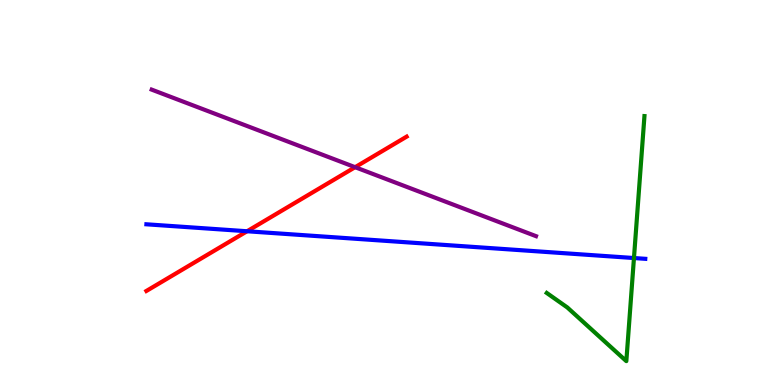[{'lines': ['blue', 'red'], 'intersections': [{'x': 3.19, 'y': 3.99}]}, {'lines': ['green', 'red'], 'intersections': []}, {'lines': ['purple', 'red'], 'intersections': [{'x': 4.58, 'y': 5.66}]}, {'lines': ['blue', 'green'], 'intersections': [{'x': 8.18, 'y': 3.3}]}, {'lines': ['blue', 'purple'], 'intersections': []}, {'lines': ['green', 'purple'], 'intersections': []}]